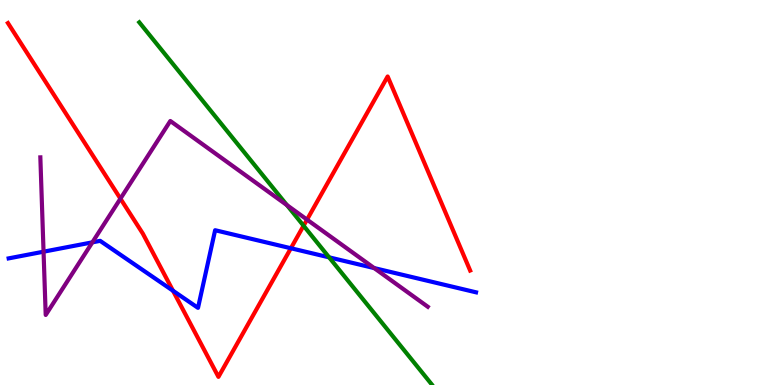[{'lines': ['blue', 'red'], 'intersections': [{'x': 2.23, 'y': 2.45}, {'x': 3.75, 'y': 3.55}]}, {'lines': ['green', 'red'], 'intersections': [{'x': 3.92, 'y': 4.14}]}, {'lines': ['purple', 'red'], 'intersections': [{'x': 1.55, 'y': 4.84}, {'x': 3.96, 'y': 4.3}]}, {'lines': ['blue', 'green'], 'intersections': [{'x': 4.25, 'y': 3.32}]}, {'lines': ['blue', 'purple'], 'intersections': [{'x': 0.562, 'y': 3.46}, {'x': 1.19, 'y': 3.71}, {'x': 4.83, 'y': 3.04}]}, {'lines': ['green', 'purple'], 'intersections': [{'x': 3.7, 'y': 4.67}]}]